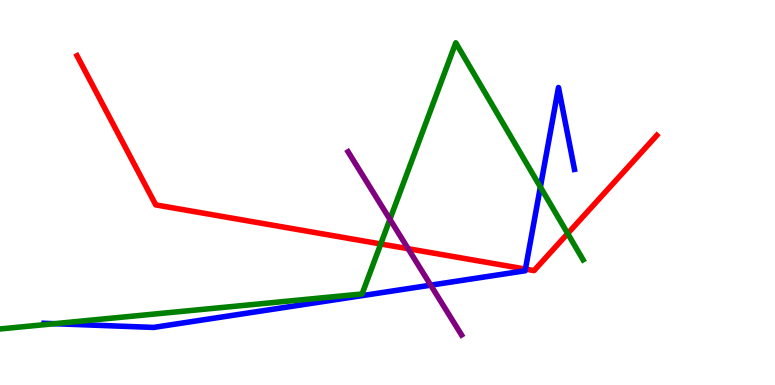[{'lines': ['blue', 'red'], 'intersections': [{'x': 6.78, 'y': 3.01}]}, {'lines': ['green', 'red'], 'intersections': [{'x': 4.91, 'y': 3.66}, {'x': 7.32, 'y': 3.93}]}, {'lines': ['purple', 'red'], 'intersections': [{'x': 5.27, 'y': 3.54}]}, {'lines': ['blue', 'green'], 'intersections': [{'x': 0.703, 'y': 1.59}, {'x': 6.97, 'y': 5.14}]}, {'lines': ['blue', 'purple'], 'intersections': [{'x': 5.56, 'y': 2.59}]}, {'lines': ['green', 'purple'], 'intersections': [{'x': 5.03, 'y': 4.3}]}]